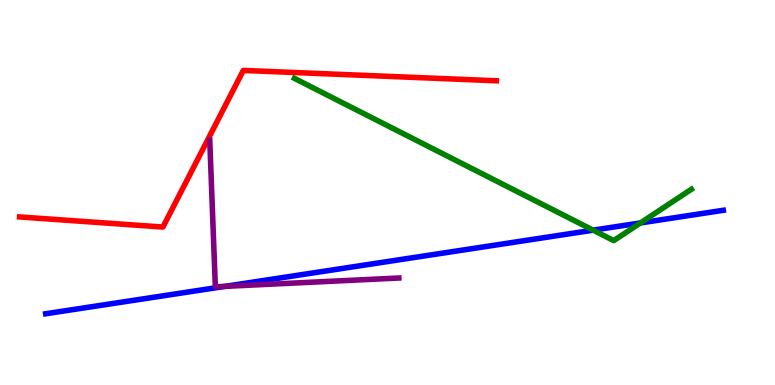[{'lines': ['blue', 'red'], 'intersections': []}, {'lines': ['green', 'red'], 'intersections': []}, {'lines': ['purple', 'red'], 'intersections': []}, {'lines': ['blue', 'green'], 'intersections': [{'x': 7.65, 'y': 4.02}, {'x': 8.26, 'y': 4.21}]}, {'lines': ['blue', 'purple'], 'intersections': [{'x': 2.9, 'y': 2.56}]}, {'lines': ['green', 'purple'], 'intersections': []}]